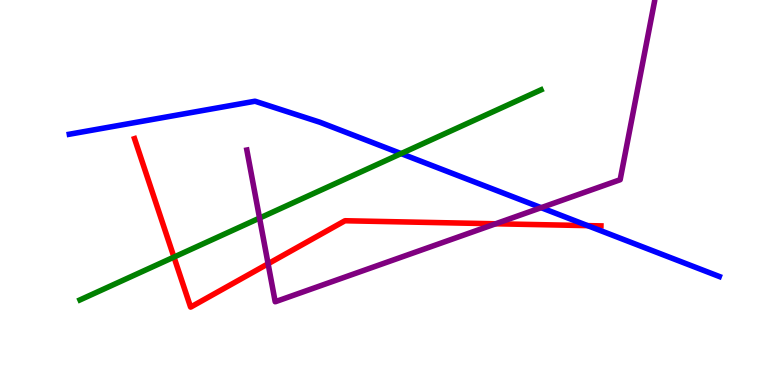[{'lines': ['blue', 'red'], 'intersections': [{'x': 7.58, 'y': 4.14}]}, {'lines': ['green', 'red'], 'intersections': [{'x': 2.24, 'y': 3.32}]}, {'lines': ['purple', 'red'], 'intersections': [{'x': 3.46, 'y': 3.15}, {'x': 6.4, 'y': 4.19}]}, {'lines': ['blue', 'green'], 'intersections': [{'x': 5.18, 'y': 6.01}]}, {'lines': ['blue', 'purple'], 'intersections': [{'x': 6.98, 'y': 4.61}]}, {'lines': ['green', 'purple'], 'intersections': [{'x': 3.35, 'y': 4.34}]}]